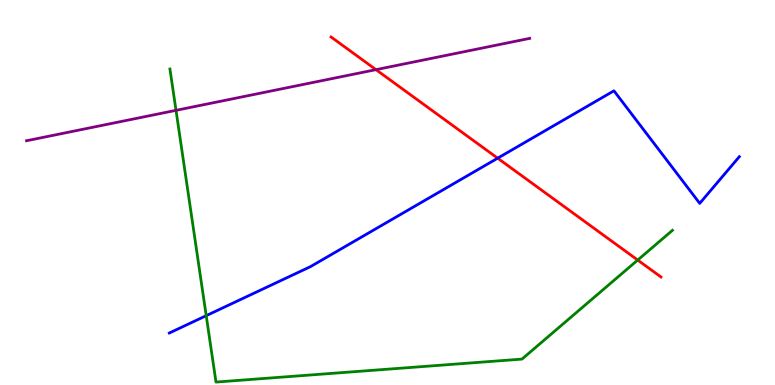[{'lines': ['blue', 'red'], 'intersections': [{'x': 6.42, 'y': 5.89}]}, {'lines': ['green', 'red'], 'intersections': [{'x': 8.23, 'y': 3.25}]}, {'lines': ['purple', 'red'], 'intersections': [{'x': 4.85, 'y': 8.19}]}, {'lines': ['blue', 'green'], 'intersections': [{'x': 2.66, 'y': 1.8}]}, {'lines': ['blue', 'purple'], 'intersections': []}, {'lines': ['green', 'purple'], 'intersections': [{'x': 2.27, 'y': 7.13}]}]